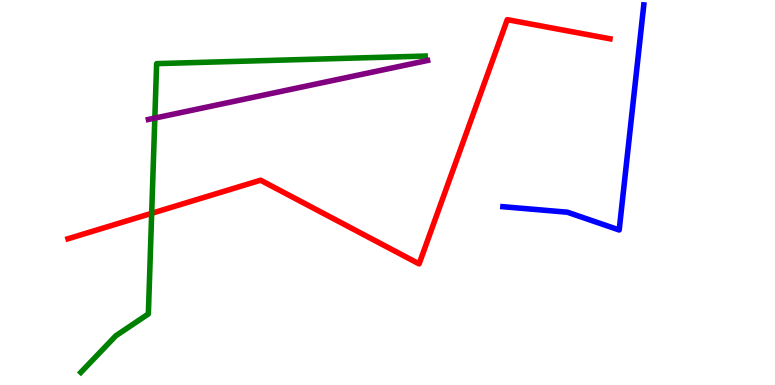[{'lines': ['blue', 'red'], 'intersections': []}, {'lines': ['green', 'red'], 'intersections': [{'x': 1.96, 'y': 4.46}]}, {'lines': ['purple', 'red'], 'intersections': []}, {'lines': ['blue', 'green'], 'intersections': []}, {'lines': ['blue', 'purple'], 'intersections': []}, {'lines': ['green', 'purple'], 'intersections': [{'x': 2.0, 'y': 6.93}]}]